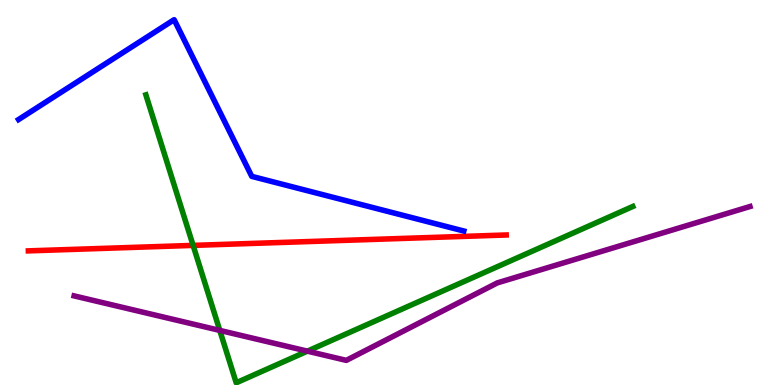[{'lines': ['blue', 'red'], 'intersections': []}, {'lines': ['green', 'red'], 'intersections': [{'x': 2.49, 'y': 3.63}]}, {'lines': ['purple', 'red'], 'intersections': []}, {'lines': ['blue', 'green'], 'intersections': []}, {'lines': ['blue', 'purple'], 'intersections': []}, {'lines': ['green', 'purple'], 'intersections': [{'x': 2.84, 'y': 1.42}, {'x': 3.97, 'y': 0.879}]}]